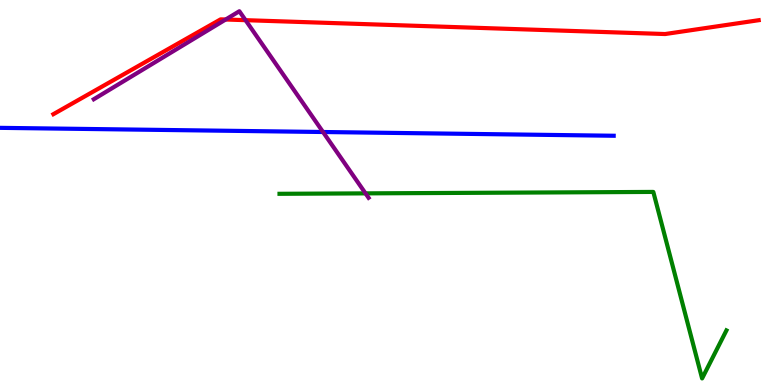[{'lines': ['blue', 'red'], 'intersections': []}, {'lines': ['green', 'red'], 'intersections': []}, {'lines': ['purple', 'red'], 'intersections': [{'x': 2.91, 'y': 9.49}, {'x': 3.17, 'y': 9.48}]}, {'lines': ['blue', 'green'], 'intersections': []}, {'lines': ['blue', 'purple'], 'intersections': [{'x': 4.17, 'y': 6.57}]}, {'lines': ['green', 'purple'], 'intersections': [{'x': 4.72, 'y': 4.98}]}]